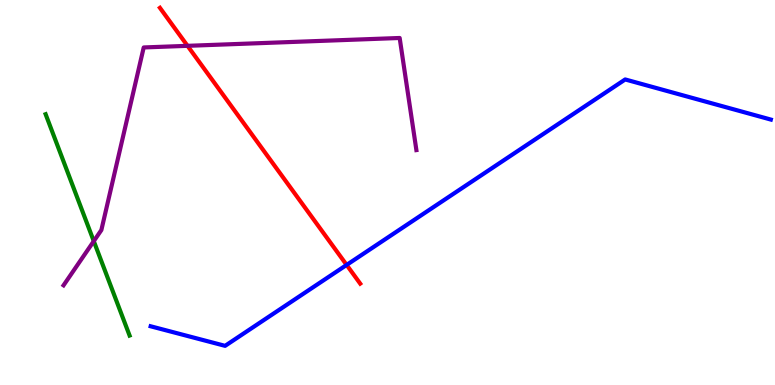[{'lines': ['blue', 'red'], 'intersections': [{'x': 4.47, 'y': 3.12}]}, {'lines': ['green', 'red'], 'intersections': []}, {'lines': ['purple', 'red'], 'intersections': [{'x': 2.42, 'y': 8.81}]}, {'lines': ['blue', 'green'], 'intersections': []}, {'lines': ['blue', 'purple'], 'intersections': []}, {'lines': ['green', 'purple'], 'intersections': [{'x': 1.21, 'y': 3.74}]}]